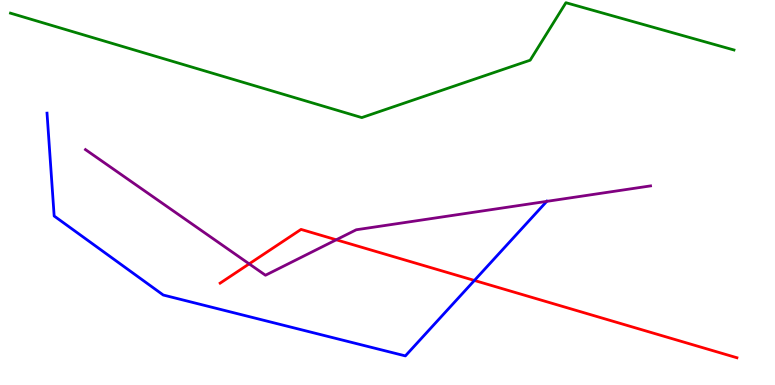[{'lines': ['blue', 'red'], 'intersections': [{'x': 6.12, 'y': 2.72}]}, {'lines': ['green', 'red'], 'intersections': []}, {'lines': ['purple', 'red'], 'intersections': [{'x': 3.22, 'y': 3.15}, {'x': 4.34, 'y': 3.77}]}, {'lines': ['blue', 'green'], 'intersections': []}, {'lines': ['blue', 'purple'], 'intersections': [{'x': 7.05, 'y': 4.77}]}, {'lines': ['green', 'purple'], 'intersections': []}]